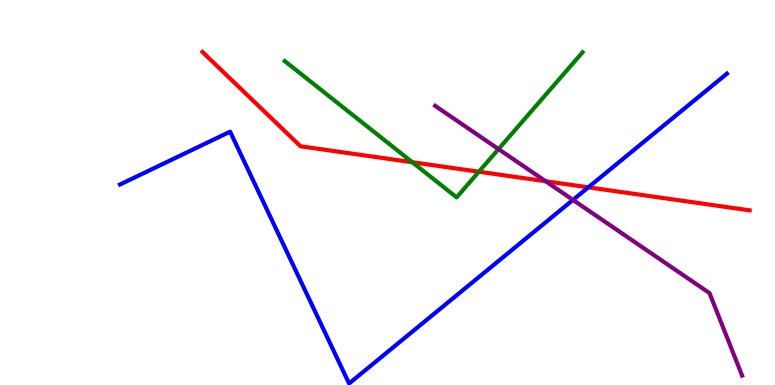[{'lines': ['blue', 'red'], 'intersections': [{'x': 7.59, 'y': 5.13}]}, {'lines': ['green', 'red'], 'intersections': [{'x': 5.32, 'y': 5.79}, {'x': 6.18, 'y': 5.54}]}, {'lines': ['purple', 'red'], 'intersections': [{'x': 7.04, 'y': 5.29}]}, {'lines': ['blue', 'green'], 'intersections': []}, {'lines': ['blue', 'purple'], 'intersections': [{'x': 7.39, 'y': 4.81}]}, {'lines': ['green', 'purple'], 'intersections': [{'x': 6.43, 'y': 6.13}]}]